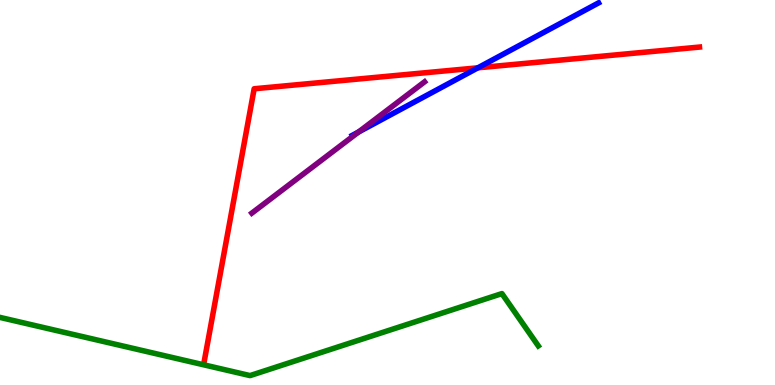[{'lines': ['blue', 'red'], 'intersections': [{'x': 6.17, 'y': 8.24}]}, {'lines': ['green', 'red'], 'intersections': []}, {'lines': ['purple', 'red'], 'intersections': []}, {'lines': ['blue', 'green'], 'intersections': []}, {'lines': ['blue', 'purple'], 'intersections': [{'x': 4.63, 'y': 6.57}]}, {'lines': ['green', 'purple'], 'intersections': []}]